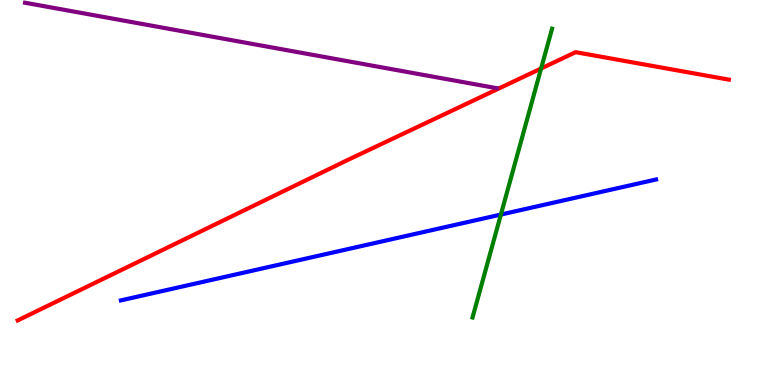[{'lines': ['blue', 'red'], 'intersections': []}, {'lines': ['green', 'red'], 'intersections': [{'x': 6.98, 'y': 8.22}]}, {'lines': ['purple', 'red'], 'intersections': []}, {'lines': ['blue', 'green'], 'intersections': [{'x': 6.46, 'y': 4.43}]}, {'lines': ['blue', 'purple'], 'intersections': []}, {'lines': ['green', 'purple'], 'intersections': []}]